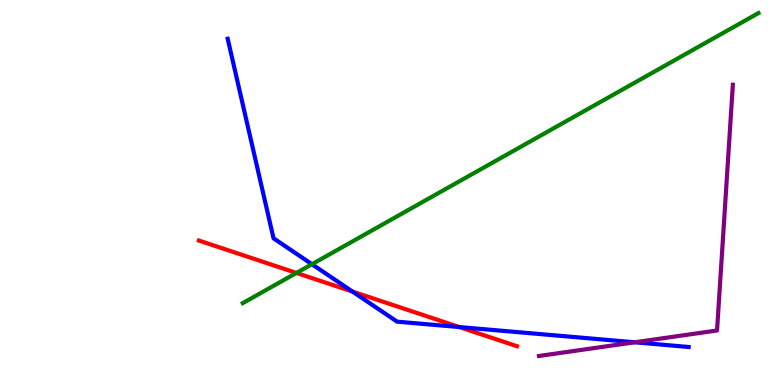[{'lines': ['blue', 'red'], 'intersections': [{'x': 4.55, 'y': 2.43}, {'x': 5.93, 'y': 1.5}]}, {'lines': ['green', 'red'], 'intersections': [{'x': 3.83, 'y': 2.91}]}, {'lines': ['purple', 'red'], 'intersections': []}, {'lines': ['blue', 'green'], 'intersections': [{'x': 4.03, 'y': 3.14}]}, {'lines': ['blue', 'purple'], 'intersections': [{'x': 8.19, 'y': 1.11}]}, {'lines': ['green', 'purple'], 'intersections': []}]